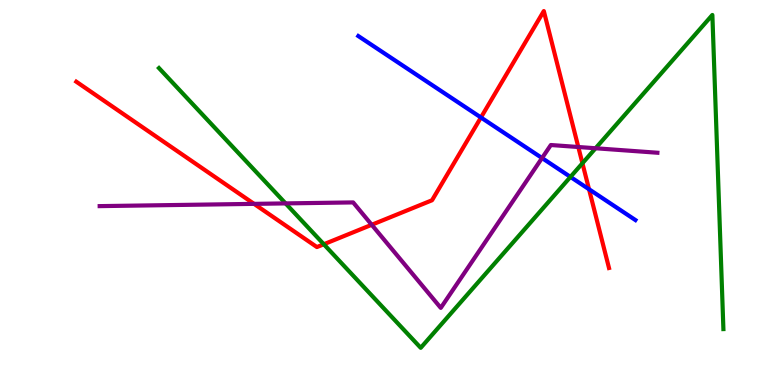[{'lines': ['blue', 'red'], 'intersections': [{'x': 6.21, 'y': 6.95}, {'x': 7.6, 'y': 5.08}]}, {'lines': ['green', 'red'], 'intersections': [{'x': 4.18, 'y': 3.66}, {'x': 7.52, 'y': 5.76}]}, {'lines': ['purple', 'red'], 'intersections': [{'x': 3.28, 'y': 4.7}, {'x': 4.8, 'y': 4.16}, {'x': 7.46, 'y': 6.18}]}, {'lines': ['blue', 'green'], 'intersections': [{'x': 7.36, 'y': 5.4}]}, {'lines': ['blue', 'purple'], 'intersections': [{'x': 6.99, 'y': 5.89}]}, {'lines': ['green', 'purple'], 'intersections': [{'x': 3.68, 'y': 4.72}, {'x': 7.68, 'y': 6.15}]}]